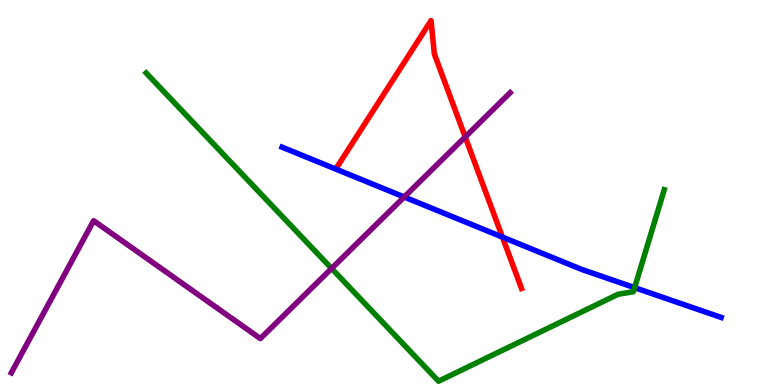[{'lines': ['blue', 'red'], 'intersections': [{'x': 6.48, 'y': 3.84}]}, {'lines': ['green', 'red'], 'intersections': []}, {'lines': ['purple', 'red'], 'intersections': [{'x': 6.0, 'y': 6.44}]}, {'lines': ['blue', 'green'], 'intersections': [{'x': 8.19, 'y': 2.53}]}, {'lines': ['blue', 'purple'], 'intersections': [{'x': 5.22, 'y': 4.88}]}, {'lines': ['green', 'purple'], 'intersections': [{'x': 4.28, 'y': 3.03}]}]